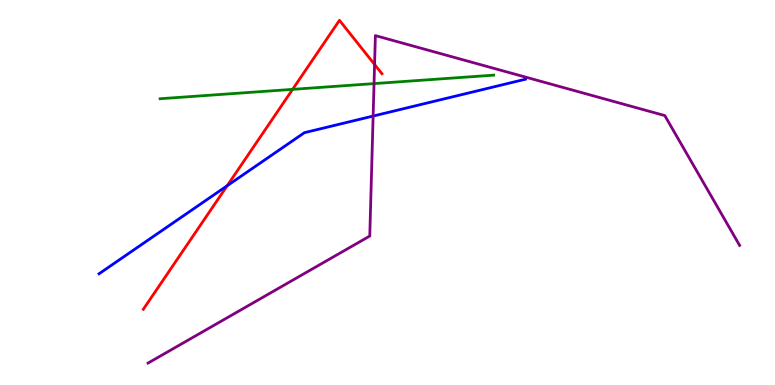[{'lines': ['blue', 'red'], 'intersections': [{'x': 2.93, 'y': 5.18}]}, {'lines': ['green', 'red'], 'intersections': [{'x': 3.78, 'y': 7.68}]}, {'lines': ['purple', 'red'], 'intersections': [{'x': 4.83, 'y': 8.33}]}, {'lines': ['blue', 'green'], 'intersections': []}, {'lines': ['blue', 'purple'], 'intersections': [{'x': 4.81, 'y': 6.99}]}, {'lines': ['green', 'purple'], 'intersections': [{'x': 4.83, 'y': 7.83}]}]